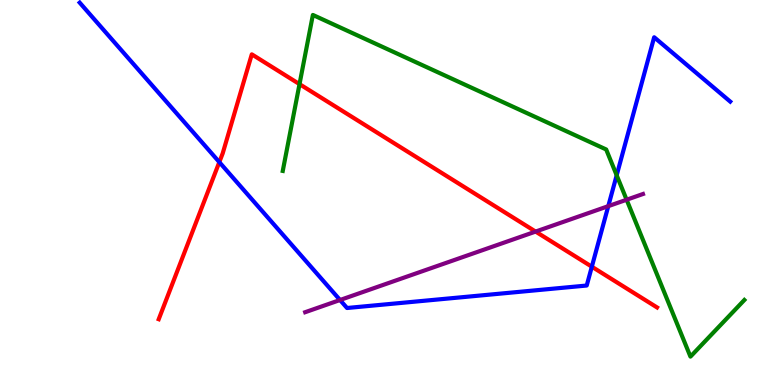[{'lines': ['blue', 'red'], 'intersections': [{'x': 2.83, 'y': 5.79}, {'x': 7.64, 'y': 3.07}]}, {'lines': ['green', 'red'], 'intersections': [{'x': 3.86, 'y': 7.81}]}, {'lines': ['purple', 'red'], 'intersections': [{'x': 6.91, 'y': 3.98}]}, {'lines': ['blue', 'green'], 'intersections': [{'x': 7.96, 'y': 5.45}]}, {'lines': ['blue', 'purple'], 'intersections': [{'x': 4.39, 'y': 2.21}, {'x': 7.85, 'y': 4.65}]}, {'lines': ['green', 'purple'], 'intersections': [{'x': 8.09, 'y': 4.81}]}]